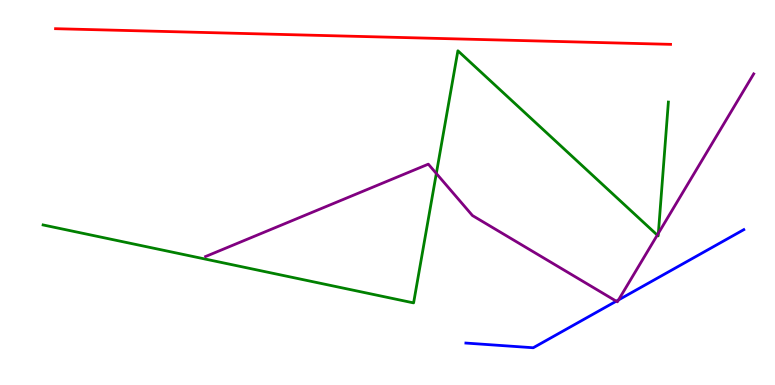[{'lines': ['blue', 'red'], 'intersections': []}, {'lines': ['green', 'red'], 'intersections': []}, {'lines': ['purple', 'red'], 'intersections': []}, {'lines': ['blue', 'green'], 'intersections': []}, {'lines': ['blue', 'purple'], 'intersections': [{'x': 7.95, 'y': 2.18}, {'x': 7.98, 'y': 2.21}]}, {'lines': ['green', 'purple'], 'intersections': [{'x': 5.63, 'y': 5.49}, {'x': 8.48, 'y': 3.89}, {'x': 8.49, 'y': 3.94}]}]